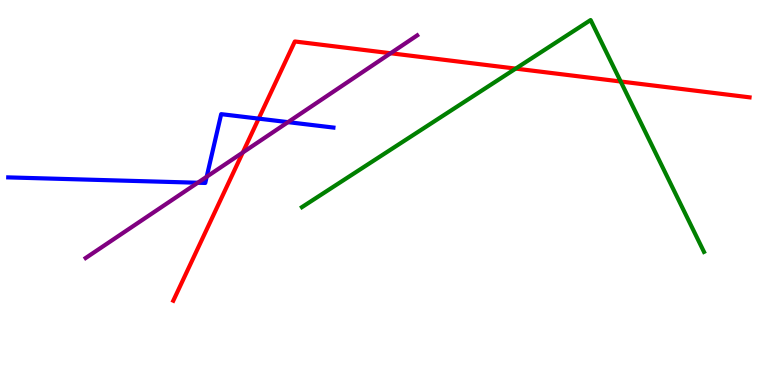[{'lines': ['blue', 'red'], 'intersections': [{'x': 3.34, 'y': 6.92}]}, {'lines': ['green', 'red'], 'intersections': [{'x': 6.65, 'y': 8.22}, {'x': 8.01, 'y': 7.88}]}, {'lines': ['purple', 'red'], 'intersections': [{'x': 3.13, 'y': 6.04}, {'x': 5.04, 'y': 8.62}]}, {'lines': ['blue', 'green'], 'intersections': []}, {'lines': ['blue', 'purple'], 'intersections': [{'x': 2.55, 'y': 5.25}, {'x': 2.67, 'y': 5.41}, {'x': 3.72, 'y': 6.83}]}, {'lines': ['green', 'purple'], 'intersections': []}]